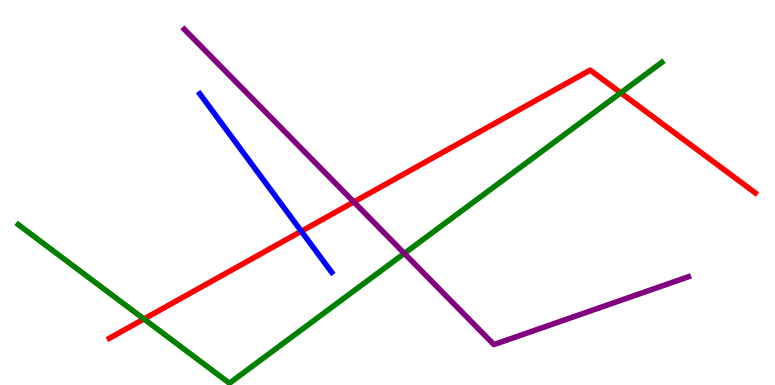[{'lines': ['blue', 'red'], 'intersections': [{'x': 3.89, 'y': 3.99}]}, {'lines': ['green', 'red'], 'intersections': [{'x': 1.86, 'y': 1.71}, {'x': 8.01, 'y': 7.59}]}, {'lines': ['purple', 'red'], 'intersections': [{'x': 4.57, 'y': 4.75}]}, {'lines': ['blue', 'green'], 'intersections': []}, {'lines': ['blue', 'purple'], 'intersections': []}, {'lines': ['green', 'purple'], 'intersections': [{'x': 5.22, 'y': 3.42}]}]